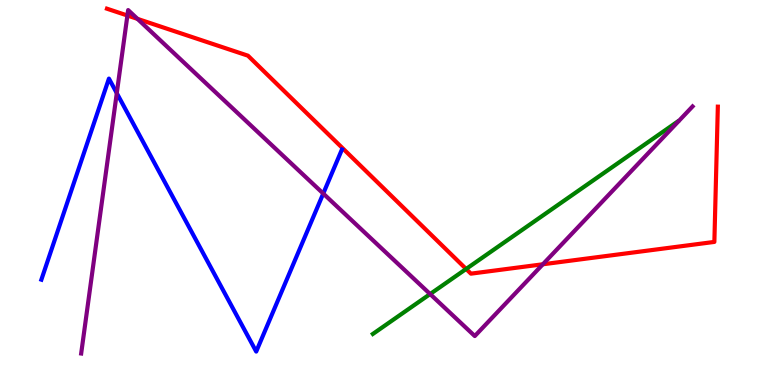[{'lines': ['blue', 'red'], 'intersections': []}, {'lines': ['green', 'red'], 'intersections': [{'x': 6.01, 'y': 3.01}]}, {'lines': ['purple', 'red'], 'intersections': [{'x': 1.64, 'y': 9.6}, {'x': 1.77, 'y': 9.51}, {'x': 7.0, 'y': 3.14}]}, {'lines': ['blue', 'green'], 'intersections': []}, {'lines': ['blue', 'purple'], 'intersections': [{'x': 1.51, 'y': 7.58}, {'x': 4.17, 'y': 4.97}]}, {'lines': ['green', 'purple'], 'intersections': [{'x': 5.55, 'y': 2.36}]}]